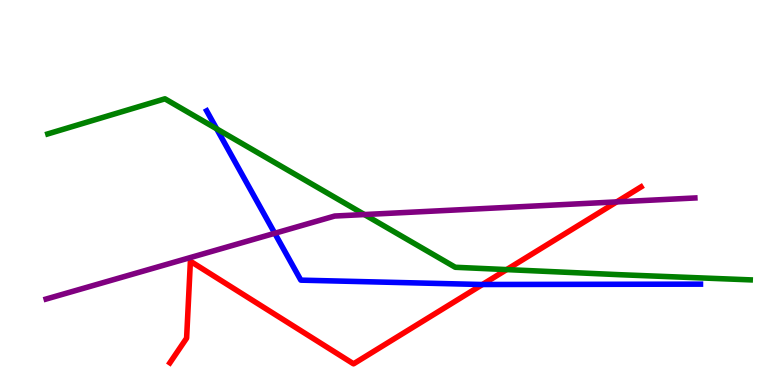[{'lines': ['blue', 'red'], 'intersections': [{'x': 6.23, 'y': 2.61}]}, {'lines': ['green', 'red'], 'intersections': [{'x': 6.54, 'y': 3.0}]}, {'lines': ['purple', 'red'], 'intersections': [{'x': 7.96, 'y': 4.76}]}, {'lines': ['blue', 'green'], 'intersections': [{'x': 2.8, 'y': 6.65}]}, {'lines': ['blue', 'purple'], 'intersections': [{'x': 3.55, 'y': 3.94}]}, {'lines': ['green', 'purple'], 'intersections': [{'x': 4.7, 'y': 4.43}]}]